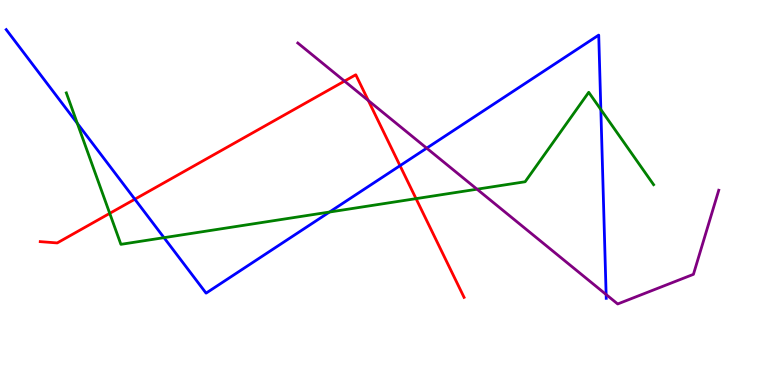[{'lines': ['blue', 'red'], 'intersections': [{'x': 1.74, 'y': 4.83}, {'x': 5.16, 'y': 5.7}]}, {'lines': ['green', 'red'], 'intersections': [{'x': 1.42, 'y': 4.46}, {'x': 5.37, 'y': 4.84}]}, {'lines': ['purple', 'red'], 'intersections': [{'x': 4.45, 'y': 7.89}, {'x': 4.75, 'y': 7.39}]}, {'lines': ['blue', 'green'], 'intersections': [{'x': 0.997, 'y': 6.8}, {'x': 2.12, 'y': 3.83}, {'x': 4.25, 'y': 4.49}, {'x': 7.75, 'y': 7.15}]}, {'lines': ['blue', 'purple'], 'intersections': [{'x': 5.51, 'y': 6.15}, {'x': 7.82, 'y': 2.35}]}, {'lines': ['green', 'purple'], 'intersections': [{'x': 6.16, 'y': 5.09}]}]